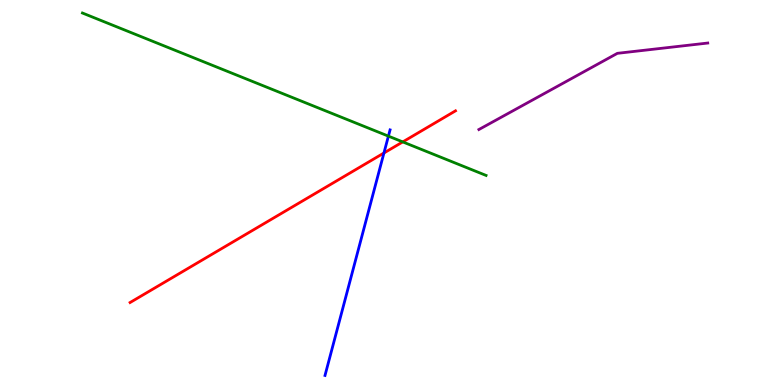[{'lines': ['blue', 'red'], 'intersections': [{'x': 4.95, 'y': 6.03}]}, {'lines': ['green', 'red'], 'intersections': [{'x': 5.2, 'y': 6.31}]}, {'lines': ['purple', 'red'], 'intersections': []}, {'lines': ['blue', 'green'], 'intersections': [{'x': 5.01, 'y': 6.46}]}, {'lines': ['blue', 'purple'], 'intersections': []}, {'lines': ['green', 'purple'], 'intersections': []}]